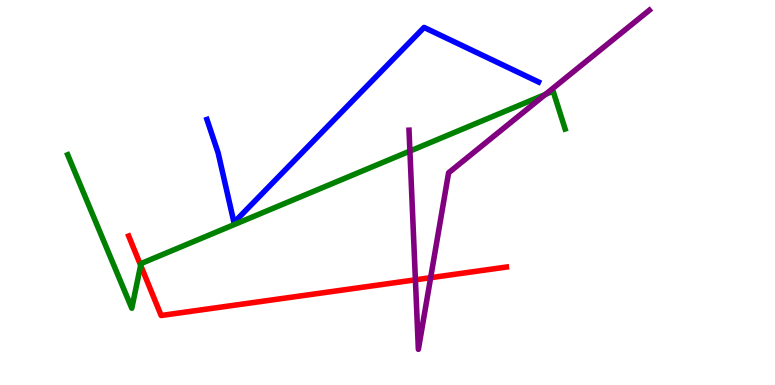[{'lines': ['blue', 'red'], 'intersections': []}, {'lines': ['green', 'red'], 'intersections': [{'x': 1.82, 'y': 3.11}]}, {'lines': ['purple', 'red'], 'intersections': [{'x': 5.36, 'y': 2.73}, {'x': 5.56, 'y': 2.79}]}, {'lines': ['blue', 'green'], 'intersections': []}, {'lines': ['blue', 'purple'], 'intersections': []}, {'lines': ['green', 'purple'], 'intersections': [{'x': 5.29, 'y': 6.08}, {'x': 7.04, 'y': 7.55}]}]